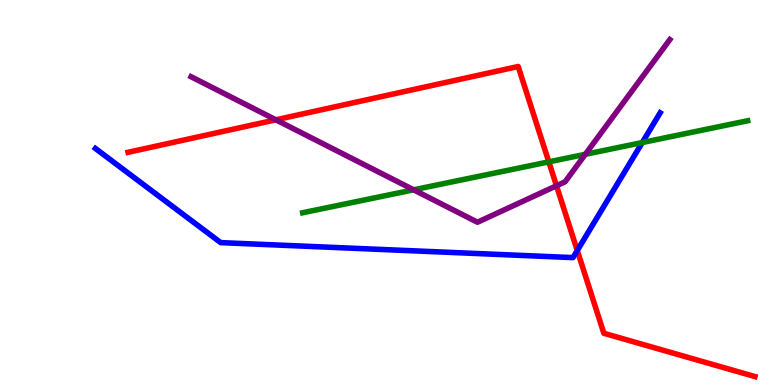[{'lines': ['blue', 'red'], 'intersections': [{'x': 7.45, 'y': 3.49}]}, {'lines': ['green', 'red'], 'intersections': [{'x': 7.08, 'y': 5.8}]}, {'lines': ['purple', 'red'], 'intersections': [{'x': 3.56, 'y': 6.89}, {'x': 7.18, 'y': 5.18}]}, {'lines': ['blue', 'green'], 'intersections': [{'x': 8.29, 'y': 6.3}]}, {'lines': ['blue', 'purple'], 'intersections': []}, {'lines': ['green', 'purple'], 'intersections': [{'x': 5.34, 'y': 5.07}, {'x': 7.55, 'y': 5.99}]}]